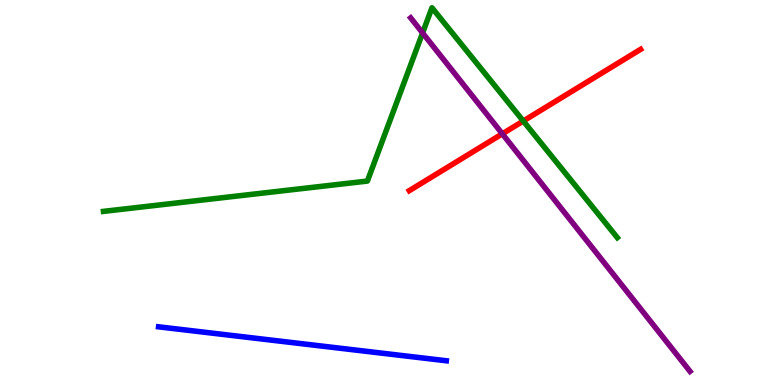[{'lines': ['blue', 'red'], 'intersections': []}, {'lines': ['green', 'red'], 'intersections': [{'x': 6.75, 'y': 6.86}]}, {'lines': ['purple', 'red'], 'intersections': [{'x': 6.48, 'y': 6.52}]}, {'lines': ['blue', 'green'], 'intersections': []}, {'lines': ['blue', 'purple'], 'intersections': []}, {'lines': ['green', 'purple'], 'intersections': [{'x': 5.45, 'y': 9.14}]}]